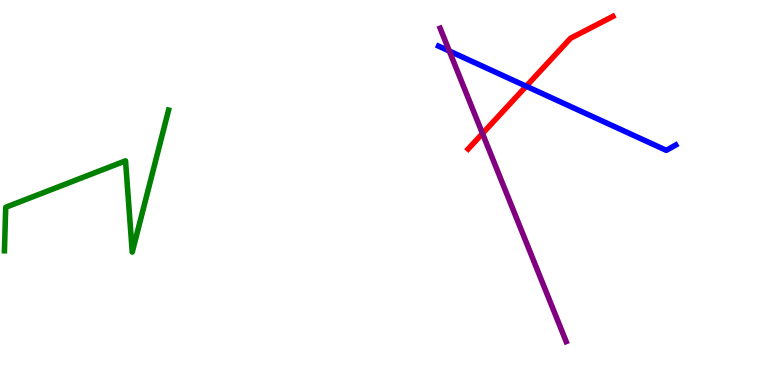[{'lines': ['blue', 'red'], 'intersections': [{'x': 6.79, 'y': 7.76}]}, {'lines': ['green', 'red'], 'intersections': []}, {'lines': ['purple', 'red'], 'intersections': [{'x': 6.23, 'y': 6.53}]}, {'lines': ['blue', 'green'], 'intersections': []}, {'lines': ['blue', 'purple'], 'intersections': [{'x': 5.8, 'y': 8.67}]}, {'lines': ['green', 'purple'], 'intersections': []}]